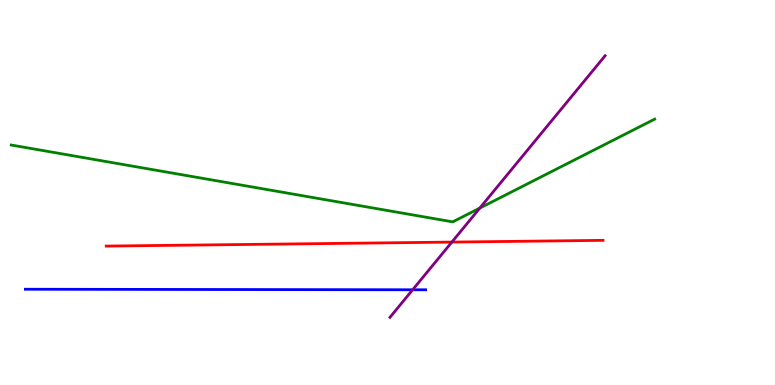[{'lines': ['blue', 'red'], 'intersections': []}, {'lines': ['green', 'red'], 'intersections': []}, {'lines': ['purple', 'red'], 'intersections': [{'x': 5.83, 'y': 3.71}]}, {'lines': ['blue', 'green'], 'intersections': []}, {'lines': ['blue', 'purple'], 'intersections': [{'x': 5.32, 'y': 2.47}]}, {'lines': ['green', 'purple'], 'intersections': [{'x': 6.19, 'y': 4.6}]}]